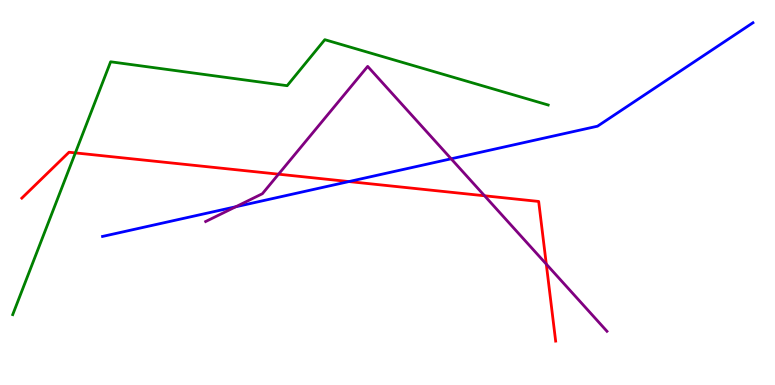[{'lines': ['blue', 'red'], 'intersections': [{'x': 4.5, 'y': 5.28}]}, {'lines': ['green', 'red'], 'intersections': [{'x': 0.972, 'y': 6.03}]}, {'lines': ['purple', 'red'], 'intersections': [{'x': 3.59, 'y': 5.48}, {'x': 6.25, 'y': 4.91}, {'x': 7.05, 'y': 3.14}]}, {'lines': ['blue', 'green'], 'intersections': []}, {'lines': ['blue', 'purple'], 'intersections': [{'x': 3.04, 'y': 4.63}, {'x': 5.82, 'y': 5.88}]}, {'lines': ['green', 'purple'], 'intersections': []}]